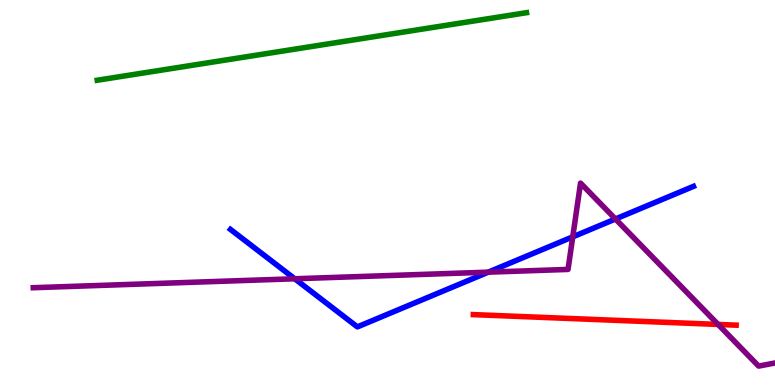[{'lines': ['blue', 'red'], 'intersections': []}, {'lines': ['green', 'red'], 'intersections': []}, {'lines': ['purple', 'red'], 'intersections': [{'x': 9.27, 'y': 1.57}]}, {'lines': ['blue', 'green'], 'intersections': []}, {'lines': ['blue', 'purple'], 'intersections': [{'x': 3.8, 'y': 2.76}, {'x': 6.3, 'y': 2.93}, {'x': 7.39, 'y': 3.85}, {'x': 7.94, 'y': 4.31}]}, {'lines': ['green', 'purple'], 'intersections': []}]